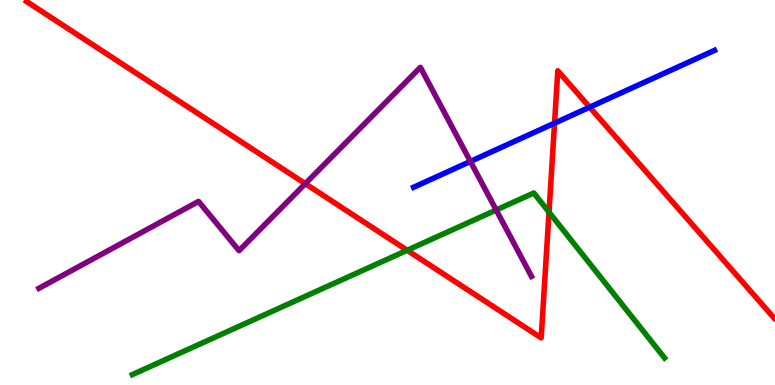[{'lines': ['blue', 'red'], 'intersections': [{'x': 7.16, 'y': 6.8}, {'x': 7.61, 'y': 7.22}]}, {'lines': ['green', 'red'], 'intersections': [{'x': 5.25, 'y': 3.5}, {'x': 7.08, 'y': 4.49}]}, {'lines': ['purple', 'red'], 'intersections': [{'x': 3.94, 'y': 5.23}]}, {'lines': ['blue', 'green'], 'intersections': []}, {'lines': ['blue', 'purple'], 'intersections': [{'x': 6.07, 'y': 5.81}]}, {'lines': ['green', 'purple'], 'intersections': [{'x': 6.4, 'y': 4.55}]}]